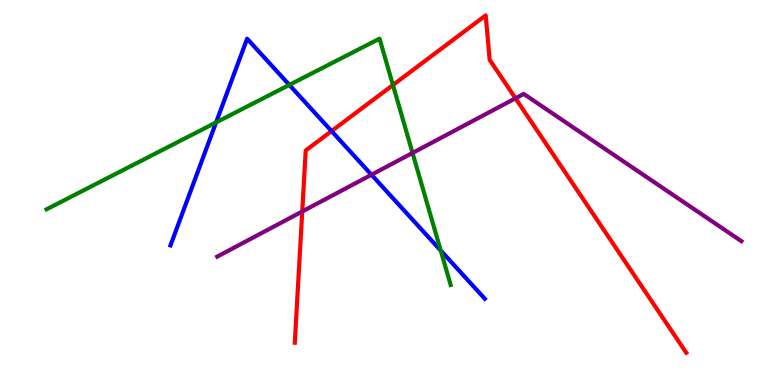[{'lines': ['blue', 'red'], 'intersections': [{'x': 4.28, 'y': 6.6}]}, {'lines': ['green', 'red'], 'intersections': [{'x': 5.07, 'y': 7.79}]}, {'lines': ['purple', 'red'], 'intersections': [{'x': 3.9, 'y': 4.51}, {'x': 6.65, 'y': 7.45}]}, {'lines': ['blue', 'green'], 'intersections': [{'x': 2.79, 'y': 6.82}, {'x': 3.73, 'y': 7.79}, {'x': 5.69, 'y': 3.49}]}, {'lines': ['blue', 'purple'], 'intersections': [{'x': 4.79, 'y': 5.46}]}, {'lines': ['green', 'purple'], 'intersections': [{'x': 5.32, 'y': 6.03}]}]